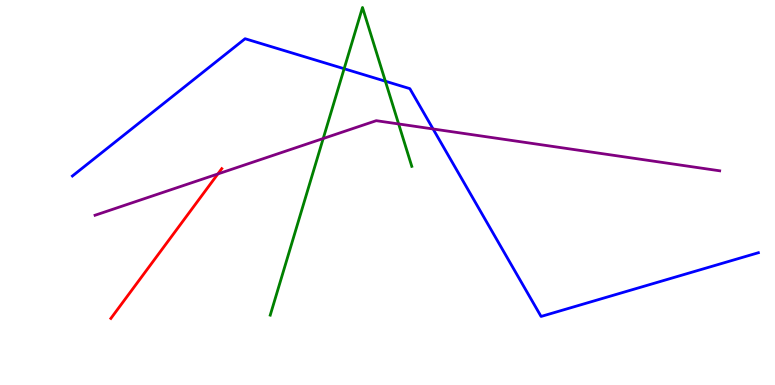[{'lines': ['blue', 'red'], 'intersections': []}, {'lines': ['green', 'red'], 'intersections': []}, {'lines': ['purple', 'red'], 'intersections': [{'x': 2.81, 'y': 5.48}]}, {'lines': ['blue', 'green'], 'intersections': [{'x': 4.44, 'y': 8.21}, {'x': 4.97, 'y': 7.89}]}, {'lines': ['blue', 'purple'], 'intersections': [{'x': 5.59, 'y': 6.65}]}, {'lines': ['green', 'purple'], 'intersections': [{'x': 4.17, 'y': 6.4}, {'x': 5.14, 'y': 6.78}]}]